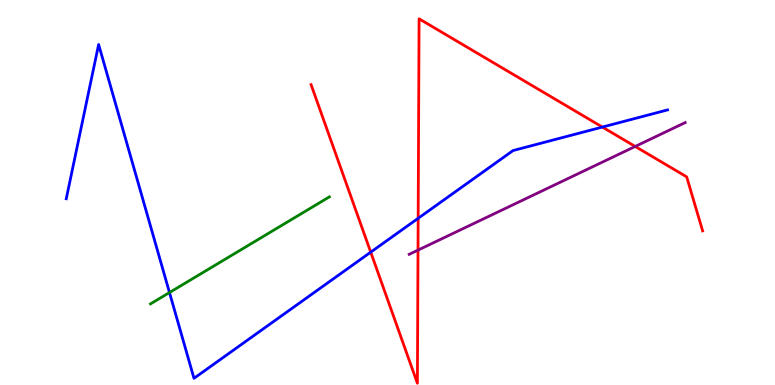[{'lines': ['blue', 'red'], 'intersections': [{'x': 4.78, 'y': 3.45}, {'x': 5.4, 'y': 4.33}, {'x': 7.77, 'y': 6.7}]}, {'lines': ['green', 'red'], 'intersections': []}, {'lines': ['purple', 'red'], 'intersections': [{'x': 5.39, 'y': 3.5}, {'x': 8.2, 'y': 6.2}]}, {'lines': ['blue', 'green'], 'intersections': [{'x': 2.19, 'y': 2.4}]}, {'lines': ['blue', 'purple'], 'intersections': []}, {'lines': ['green', 'purple'], 'intersections': []}]